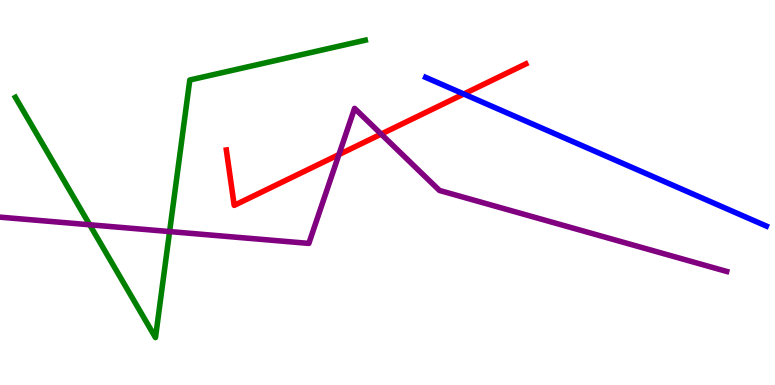[{'lines': ['blue', 'red'], 'intersections': [{'x': 5.98, 'y': 7.56}]}, {'lines': ['green', 'red'], 'intersections': []}, {'lines': ['purple', 'red'], 'intersections': [{'x': 4.37, 'y': 5.99}, {'x': 4.92, 'y': 6.52}]}, {'lines': ['blue', 'green'], 'intersections': []}, {'lines': ['blue', 'purple'], 'intersections': []}, {'lines': ['green', 'purple'], 'intersections': [{'x': 1.16, 'y': 4.16}, {'x': 2.19, 'y': 3.99}]}]